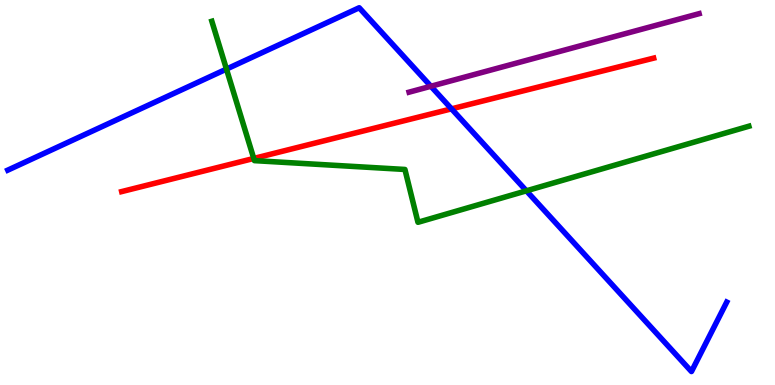[{'lines': ['blue', 'red'], 'intersections': [{'x': 5.83, 'y': 7.17}]}, {'lines': ['green', 'red'], 'intersections': [{'x': 3.27, 'y': 5.88}]}, {'lines': ['purple', 'red'], 'intersections': []}, {'lines': ['blue', 'green'], 'intersections': [{'x': 2.92, 'y': 8.21}, {'x': 6.79, 'y': 5.04}]}, {'lines': ['blue', 'purple'], 'intersections': [{'x': 5.56, 'y': 7.76}]}, {'lines': ['green', 'purple'], 'intersections': []}]